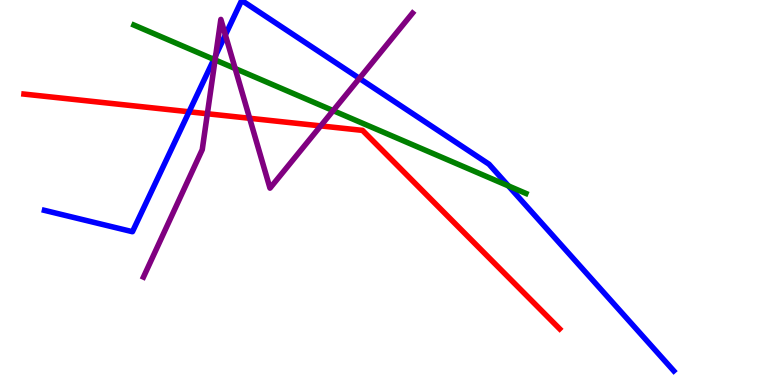[{'lines': ['blue', 'red'], 'intersections': [{'x': 2.44, 'y': 7.1}]}, {'lines': ['green', 'red'], 'intersections': []}, {'lines': ['purple', 'red'], 'intersections': [{'x': 2.68, 'y': 7.05}, {'x': 3.22, 'y': 6.93}, {'x': 4.14, 'y': 6.73}]}, {'lines': ['blue', 'green'], 'intersections': [{'x': 2.76, 'y': 8.46}, {'x': 6.56, 'y': 5.17}]}, {'lines': ['blue', 'purple'], 'intersections': [{'x': 2.78, 'y': 8.56}, {'x': 2.91, 'y': 9.09}, {'x': 4.64, 'y': 7.96}]}, {'lines': ['green', 'purple'], 'intersections': [{'x': 2.77, 'y': 8.44}, {'x': 3.03, 'y': 8.22}, {'x': 4.3, 'y': 7.13}]}]